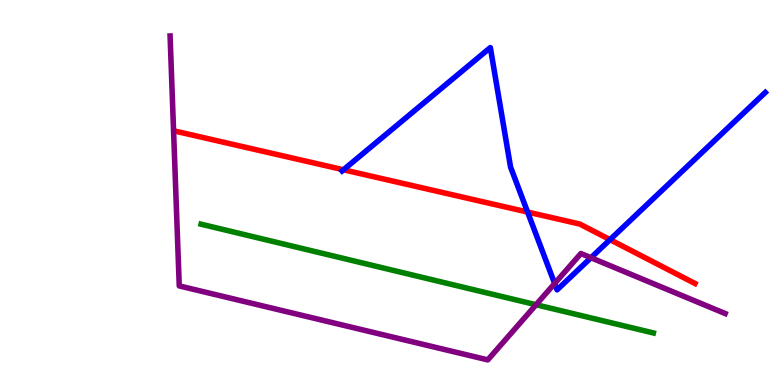[{'lines': ['blue', 'red'], 'intersections': [{'x': 4.43, 'y': 5.59}, {'x': 6.81, 'y': 4.49}, {'x': 7.87, 'y': 3.78}]}, {'lines': ['green', 'red'], 'intersections': []}, {'lines': ['purple', 'red'], 'intersections': []}, {'lines': ['blue', 'green'], 'intersections': []}, {'lines': ['blue', 'purple'], 'intersections': [{'x': 7.16, 'y': 2.64}, {'x': 7.63, 'y': 3.31}]}, {'lines': ['green', 'purple'], 'intersections': [{'x': 6.92, 'y': 2.08}]}]